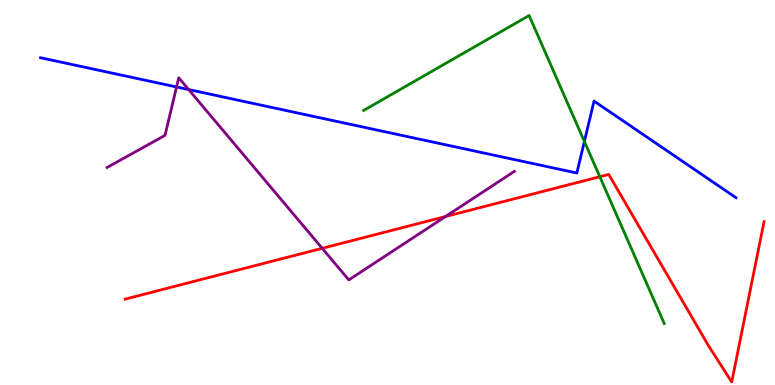[{'lines': ['blue', 'red'], 'intersections': []}, {'lines': ['green', 'red'], 'intersections': [{'x': 7.74, 'y': 5.41}]}, {'lines': ['purple', 'red'], 'intersections': [{'x': 4.16, 'y': 3.55}, {'x': 5.75, 'y': 4.38}]}, {'lines': ['blue', 'green'], 'intersections': [{'x': 7.54, 'y': 6.32}]}, {'lines': ['blue', 'purple'], 'intersections': [{'x': 2.28, 'y': 7.74}, {'x': 2.43, 'y': 7.67}]}, {'lines': ['green', 'purple'], 'intersections': []}]